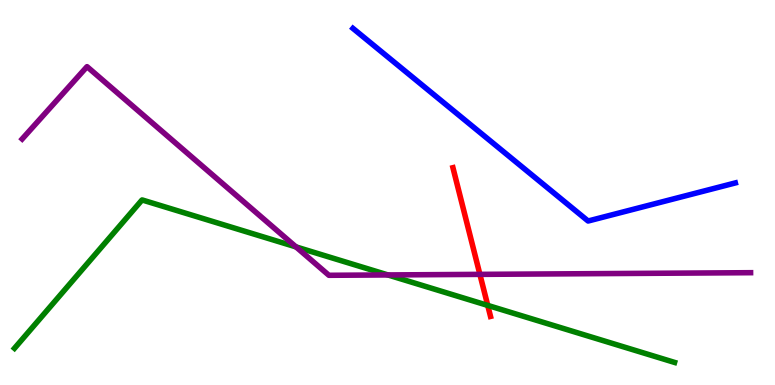[{'lines': ['blue', 'red'], 'intersections': []}, {'lines': ['green', 'red'], 'intersections': [{'x': 6.29, 'y': 2.07}]}, {'lines': ['purple', 'red'], 'intersections': [{'x': 6.19, 'y': 2.87}]}, {'lines': ['blue', 'green'], 'intersections': []}, {'lines': ['blue', 'purple'], 'intersections': []}, {'lines': ['green', 'purple'], 'intersections': [{'x': 3.82, 'y': 3.59}, {'x': 5.01, 'y': 2.86}]}]